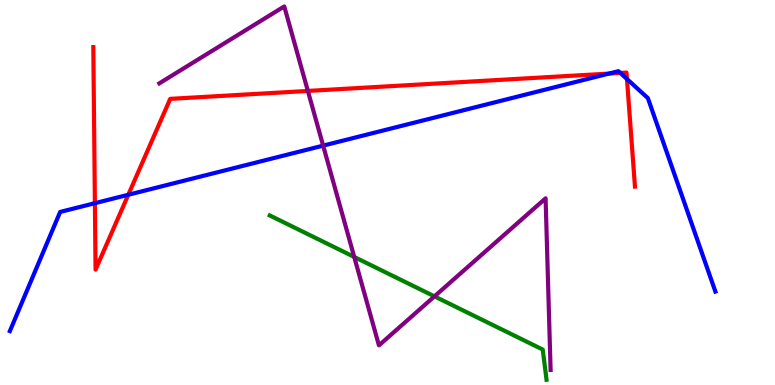[{'lines': ['blue', 'red'], 'intersections': [{'x': 1.22, 'y': 4.72}, {'x': 1.66, 'y': 4.94}, {'x': 7.86, 'y': 8.09}, {'x': 8.0, 'y': 8.11}, {'x': 8.09, 'y': 7.95}]}, {'lines': ['green', 'red'], 'intersections': []}, {'lines': ['purple', 'red'], 'intersections': [{'x': 3.97, 'y': 7.64}]}, {'lines': ['blue', 'green'], 'intersections': []}, {'lines': ['blue', 'purple'], 'intersections': [{'x': 4.17, 'y': 6.22}]}, {'lines': ['green', 'purple'], 'intersections': [{'x': 4.57, 'y': 3.33}, {'x': 5.61, 'y': 2.3}]}]